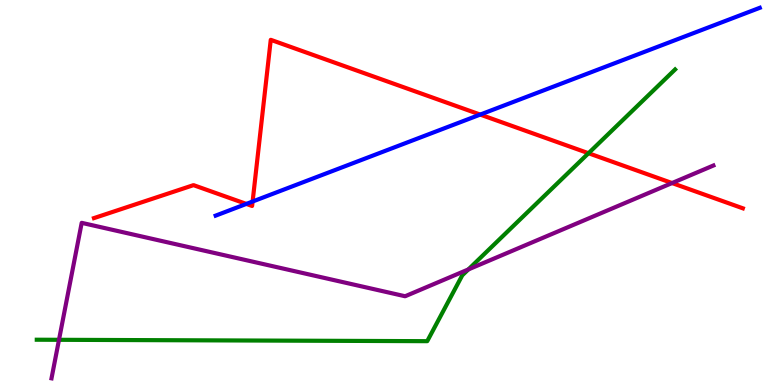[{'lines': ['blue', 'red'], 'intersections': [{'x': 3.18, 'y': 4.7}, {'x': 3.26, 'y': 4.77}, {'x': 6.2, 'y': 7.02}]}, {'lines': ['green', 'red'], 'intersections': [{'x': 7.59, 'y': 6.02}]}, {'lines': ['purple', 'red'], 'intersections': [{'x': 8.67, 'y': 5.25}]}, {'lines': ['blue', 'green'], 'intersections': []}, {'lines': ['blue', 'purple'], 'intersections': []}, {'lines': ['green', 'purple'], 'intersections': [{'x': 0.761, 'y': 1.17}, {'x': 6.04, 'y': 3.0}]}]